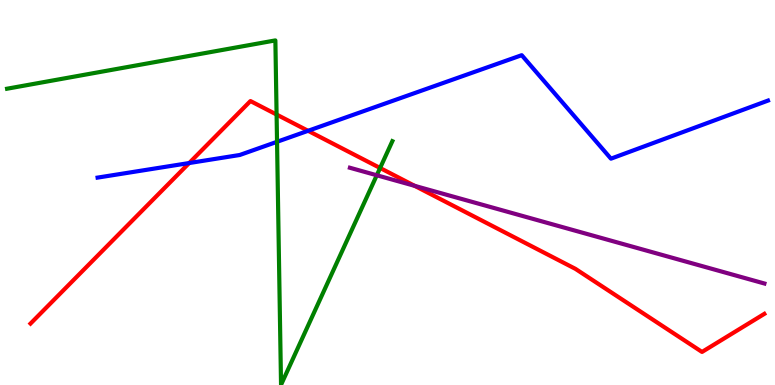[{'lines': ['blue', 'red'], 'intersections': [{'x': 2.44, 'y': 5.77}, {'x': 3.98, 'y': 6.6}]}, {'lines': ['green', 'red'], 'intersections': [{'x': 3.57, 'y': 7.02}, {'x': 4.9, 'y': 5.64}]}, {'lines': ['purple', 'red'], 'intersections': [{'x': 5.35, 'y': 5.17}]}, {'lines': ['blue', 'green'], 'intersections': [{'x': 3.57, 'y': 6.32}]}, {'lines': ['blue', 'purple'], 'intersections': []}, {'lines': ['green', 'purple'], 'intersections': [{'x': 4.86, 'y': 5.45}]}]